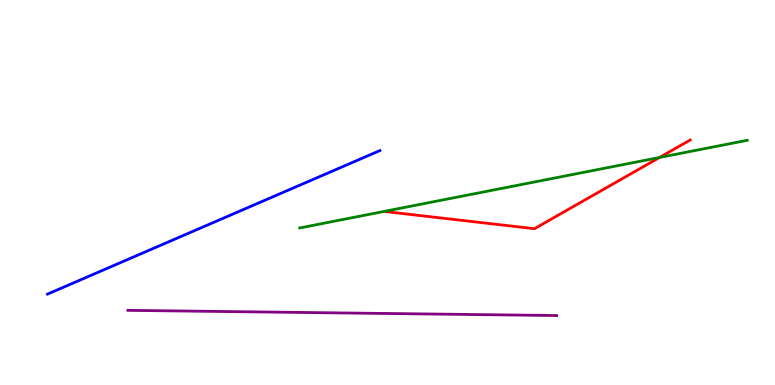[{'lines': ['blue', 'red'], 'intersections': []}, {'lines': ['green', 'red'], 'intersections': [{'x': 8.51, 'y': 5.91}]}, {'lines': ['purple', 'red'], 'intersections': []}, {'lines': ['blue', 'green'], 'intersections': []}, {'lines': ['blue', 'purple'], 'intersections': []}, {'lines': ['green', 'purple'], 'intersections': []}]